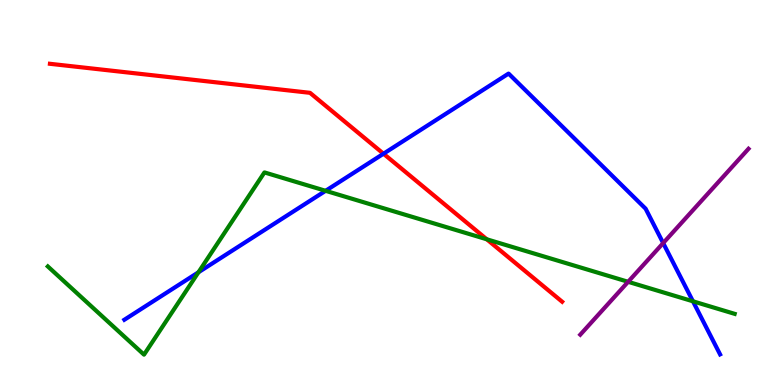[{'lines': ['blue', 'red'], 'intersections': [{'x': 4.95, 'y': 6.01}]}, {'lines': ['green', 'red'], 'intersections': [{'x': 6.28, 'y': 3.78}]}, {'lines': ['purple', 'red'], 'intersections': []}, {'lines': ['blue', 'green'], 'intersections': [{'x': 2.56, 'y': 2.93}, {'x': 4.2, 'y': 5.04}, {'x': 8.94, 'y': 2.17}]}, {'lines': ['blue', 'purple'], 'intersections': [{'x': 8.56, 'y': 3.69}]}, {'lines': ['green', 'purple'], 'intersections': [{'x': 8.1, 'y': 2.68}]}]